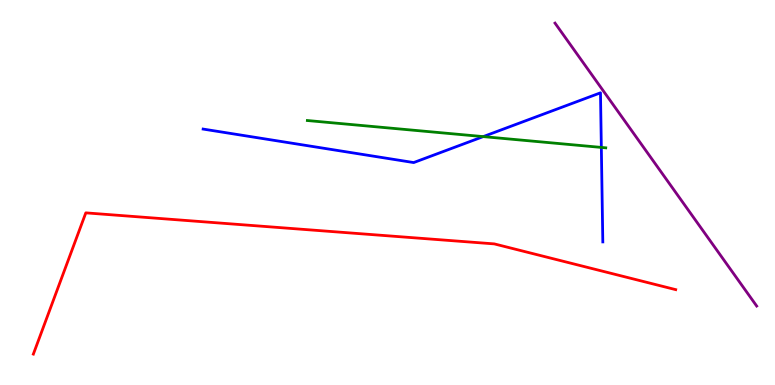[{'lines': ['blue', 'red'], 'intersections': []}, {'lines': ['green', 'red'], 'intersections': []}, {'lines': ['purple', 'red'], 'intersections': []}, {'lines': ['blue', 'green'], 'intersections': [{'x': 6.23, 'y': 6.45}, {'x': 7.76, 'y': 6.17}]}, {'lines': ['blue', 'purple'], 'intersections': []}, {'lines': ['green', 'purple'], 'intersections': []}]